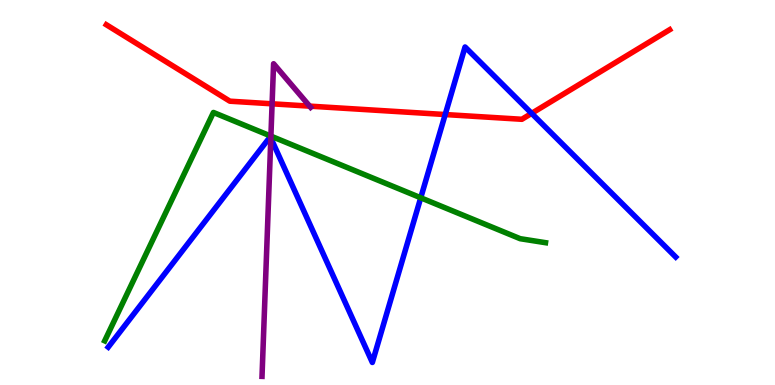[{'lines': ['blue', 'red'], 'intersections': [{'x': 5.74, 'y': 7.02}, {'x': 6.86, 'y': 7.06}]}, {'lines': ['green', 'red'], 'intersections': []}, {'lines': ['purple', 'red'], 'intersections': [{'x': 3.51, 'y': 7.3}, {'x': 4.0, 'y': 7.24}]}, {'lines': ['blue', 'green'], 'intersections': [{'x': 5.43, 'y': 4.86}]}, {'lines': ['blue', 'purple'], 'intersections': [{'x': 3.49, 'y': 6.41}]}, {'lines': ['green', 'purple'], 'intersections': [{'x': 3.5, 'y': 6.46}]}]